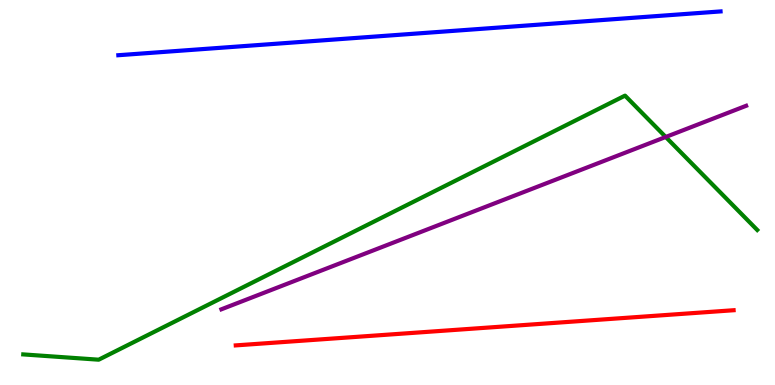[{'lines': ['blue', 'red'], 'intersections': []}, {'lines': ['green', 'red'], 'intersections': []}, {'lines': ['purple', 'red'], 'intersections': []}, {'lines': ['blue', 'green'], 'intersections': []}, {'lines': ['blue', 'purple'], 'intersections': []}, {'lines': ['green', 'purple'], 'intersections': [{'x': 8.59, 'y': 6.44}]}]